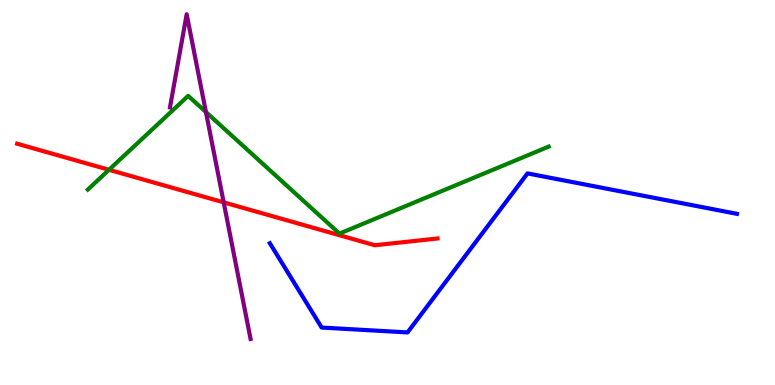[{'lines': ['blue', 'red'], 'intersections': []}, {'lines': ['green', 'red'], 'intersections': [{'x': 1.41, 'y': 5.59}]}, {'lines': ['purple', 'red'], 'intersections': [{'x': 2.89, 'y': 4.74}]}, {'lines': ['blue', 'green'], 'intersections': []}, {'lines': ['blue', 'purple'], 'intersections': []}, {'lines': ['green', 'purple'], 'intersections': [{'x': 2.66, 'y': 7.09}]}]